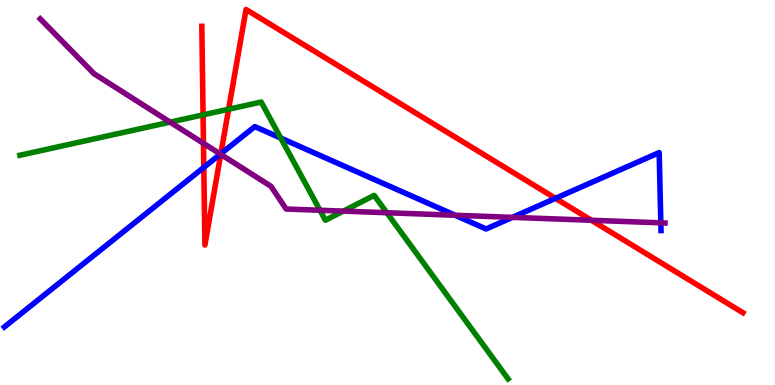[{'lines': ['blue', 'red'], 'intersections': [{'x': 2.63, 'y': 5.65}, {'x': 2.85, 'y': 6.01}, {'x': 7.17, 'y': 4.85}]}, {'lines': ['green', 'red'], 'intersections': [{'x': 2.62, 'y': 7.02}, {'x': 2.95, 'y': 7.16}]}, {'lines': ['purple', 'red'], 'intersections': [{'x': 2.63, 'y': 6.28}, {'x': 2.85, 'y': 5.99}, {'x': 7.63, 'y': 4.28}]}, {'lines': ['blue', 'green'], 'intersections': [{'x': 3.62, 'y': 6.41}]}, {'lines': ['blue', 'purple'], 'intersections': [{'x': 2.84, 'y': 6.0}, {'x': 5.87, 'y': 4.41}, {'x': 6.61, 'y': 4.35}, {'x': 8.53, 'y': 4.21}]}, {'lines': ['green', 'purple'], 'intersections': [{'x': 2.2, 'y': 6.83}, {'x': 4.13, 'y': 4.54}, {'x': 4.43, 'y': 4.52}, {'x': 4.99, 'y': 4.47}]}]